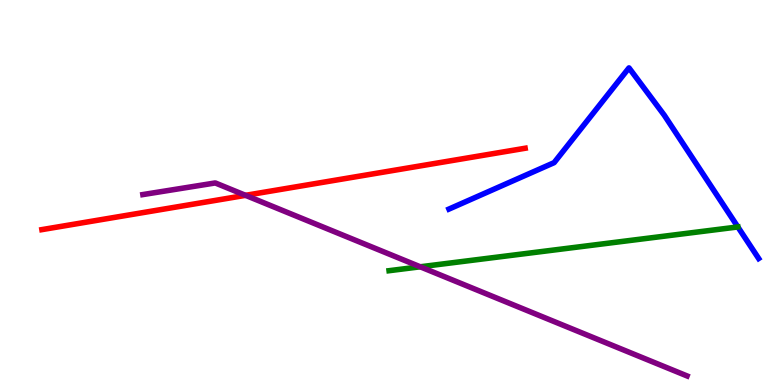[{'lines': ['blue', 'red'], 'intersections': []}, {'lines': ['green', 'red'], 'intersections': []}, {'lines': ['purple', 'red'], 'intersections': [{'x': 3.17, 'y': 4.93}]}, {'lines': ['blue', 'green'], 'intersections': []}, {'lines': ['blue', 'purple'], 'intersections': []}, {'lines': ['green', 'purple'], 'intersections': [{'x': 5.42, 'y': 3.07}]}]